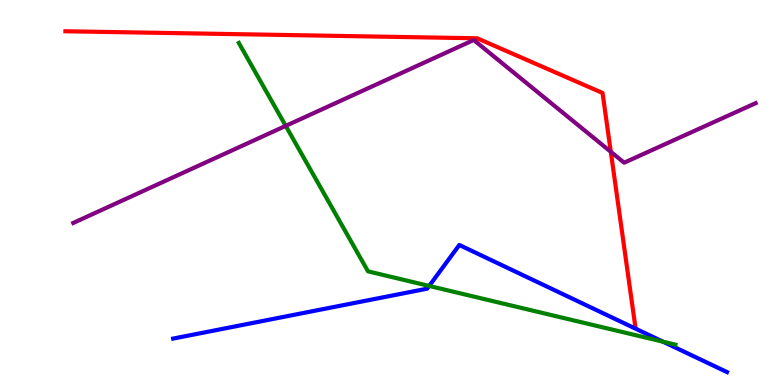[{'lines': ['blue', 'red'], 'intersections': []}, {'lines': ['green', 'red'], 'intersections': []}, {'lines': ['purple', 'red'], 'intersections': [{'x': 7.88, 'y': 6.06}]}, {'lines': ['blue', 'green'], 'intersections': [{'x': 5.54, 'y': 2.57}, {'x': 8.56, 'y': 1.12}]}, {'lines': ['blue', 'purple'], 'intersections': []}, {'lines': ['green', 'purple'], 'intersections': [{'x': 3.69, 'y': 6.73}]}]